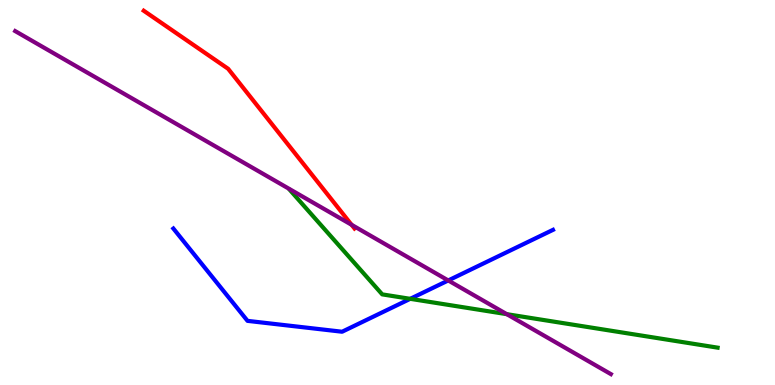[{'lines': ['blue', 'red'], 'intersections': []}, {'lines': ['green', 'red'], 'intersections': []}, {'lines': ['purple', 'red'], 'intersections': [{'x': 4.54, 'y': 4.16}]}, {'lines': ['blue', 'green'], 'intersections': [{'x': 5.29, 'y': 2.24}]}, {'lines': ['blue', 'purple'], 'intersections': [{'x': 5.78, 'y': 2.72}]}, {'lines': ['green', 'purple'], 'intersections': [{'x': 6.54, 'y': 1.84}]}]